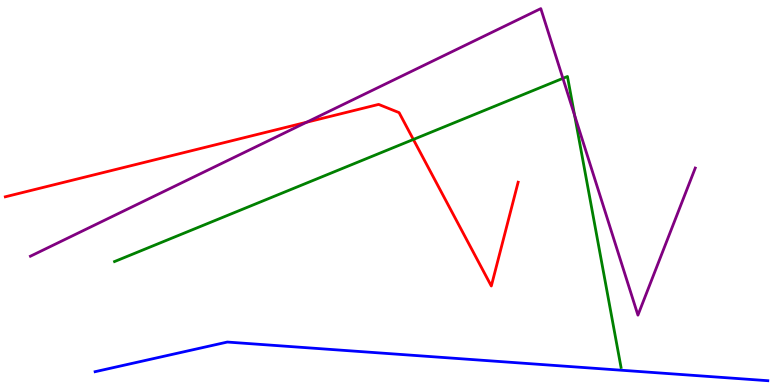[{'lines': ['blue', 'red'], 'intersections': []}, {'lines': ['green', 'red'], 'intersections': [{'x': 5.33, 'y': 6.38}]}, {'lines': ['purple', 'red'], 'intersections': [{'x': 3.96, 'y': 6.82}]}, {'lines': ['blue', 'green'], 'intersections': []}, {'lines': ['blue', 'purple'], 'intersections': []}, {'lines': ['green', 'purple'], 'intersections': [{'x': 7.26, 'y': 7.96}, {'x': 7.41, 'y': 7.0}]}]